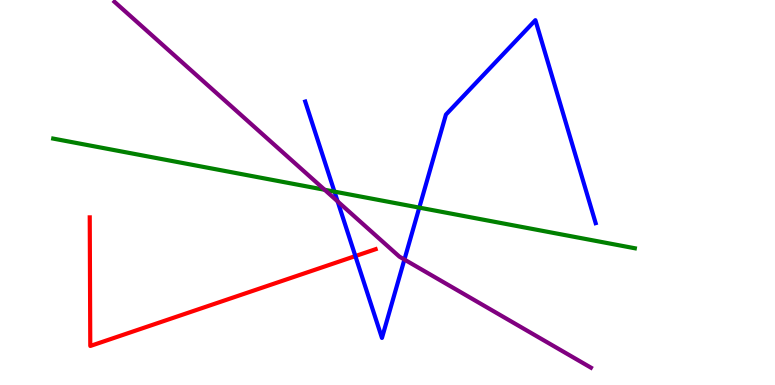[{'lines': ['blue', 'red'], 'intersections': [{'x': 4.59, 'y': 3.35}]}, {'lines': ['green', 'red'], 'intersections': []}, {'lines': ['purple', 'red'], 'intersections': []}, {'lines': ['blue', 'green'], 'intersections': [{'x': 4.32, 'y': 5.02}, {'x': 5.41, 'y': 4.61}]}, {'lines': ['blue', 'purple'], 'intersections': [{'x': 4.36, 'y': 4.77}, {'x': 5.22, 'y': 3.26}]}, {'lines': ['green', 'purple'], 'intersections': [{'x': 4.19, 'y': 5.07}]}]